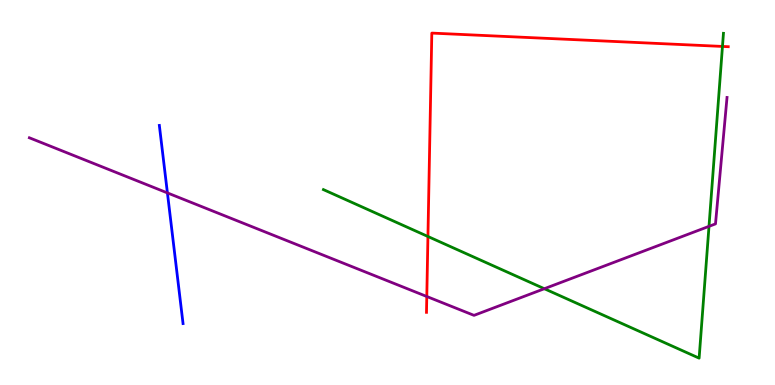[{'lines': ['blue', 'red'], 'intersections': []}, {'lines': ['green', 'red'], 'intersections': [{'x': 5.52, 'y': 3.86}, {'x': 9.32, 'y': 8.79}]}, {'lines': ['purple', 'red'], 'intersections': [{'x': 5.51, 'y': 2.3}]}, {'lines': ['blue', 'green'], 'intersections': []}, {'lines': ['blue', 'purple'], 'intersections': [{'x': 2.16, 'y': 4.99}]}, {'lines': ['green', 'purple'], 'intersections': [{'x': 7.02, 'y': 2.5}, {'x': 9.15, 'y': 4.12}]}]